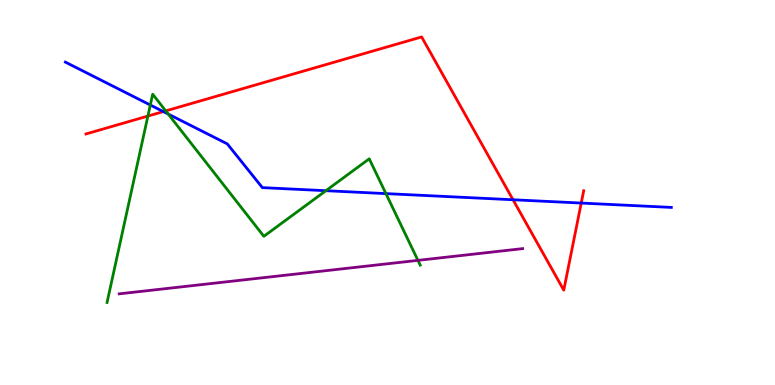[{'lines': ['blue', 'red'], 'intersections': [{'x': 2.11, 'y': 7.1}, {'x': 6.62, 'y': 4.81}, {'x': 7.5, 'y': 4.73}]}, {'lines': ['green', 'red'], 'intersections': [{'x': 1.91, 'y': 6.99}, {'x': 2.14, 'y': 7.12}]}, {'lines': ['purple', 'red'], 'intersections': []}, {'lines': ['blue', 'green'], 'intersections': [{'x': 1.94, 'y': 7.27}, {'x': 2.17, 'y': 7.04}, {'x': 4.2, 'y': 5.05}, {'x': 4.98, 'y': 4.97}]}, {'lines': ['blue', 'purple'], 'intersections': []}, {'lines': ['green', 'purple'], 'intersections': [{'x': 5.39, 'y': 3.24}]}]